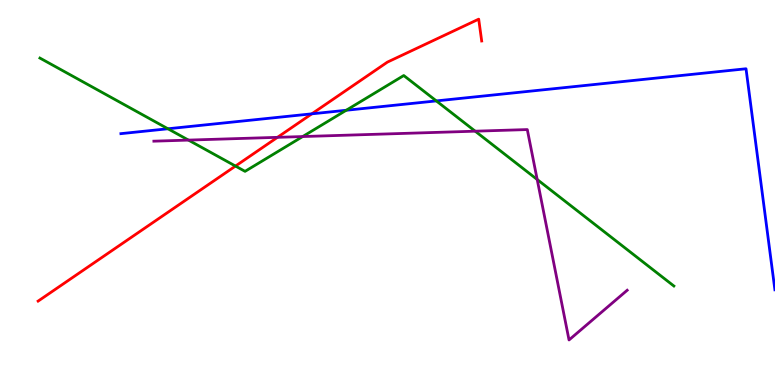[{'lines': ['blue', 'red'], 'intersections': [{'x': 4.02, 'y': 7.04}]}, {'lines': ['green', 'red'], 'intersections': [{'x': 3.04, 'y': 5.69}]}, {'lines': ['purple', 'red'], 'intersections': [{'x': 3.58, 'y': 6.43}]}, {'lines': ['blue', 'green'], 'intersections': [{'x': 2.17, 'y': 6.66}, {'x': 4.47, 'y': 7.14}, {'x': 5.63, 'y': 7.38}]}, {'lines': ['blue', 'purple'], 'intersections': []}, {'lines': ['green', 'purple'], 'intersections': [{'x': 2.43, 'y': 6.36}, {'x': 3.91, 'y': 6.45}, {'x': 6.13, 'y': 6.59}, {'x': 6.93, 'y': 5.34}]}]